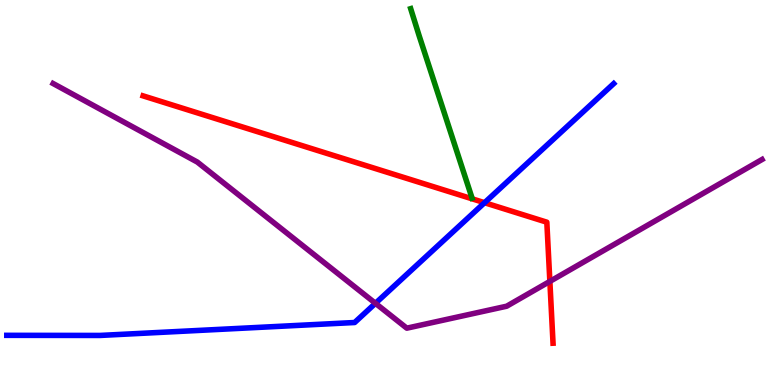[{'lines': ['blue', 'red'], 'intersections': [{'x': 6.25, 'y': 4.73}]}, {'lines': ['green', 'red'], 'intersections': []}, {'lines': ['purple', 'red'], 'intersections': [{'x': 7.1, 'y': 2.69}]}, {'lines': ['blue', 'green'], 'intersections': []}, {'lines': ['blue', 'purple'], 'intersections': [{'x': 4.84, 'y': 2.12}]}, {'lines': ['green', 'purple'], 'intersections': []}]